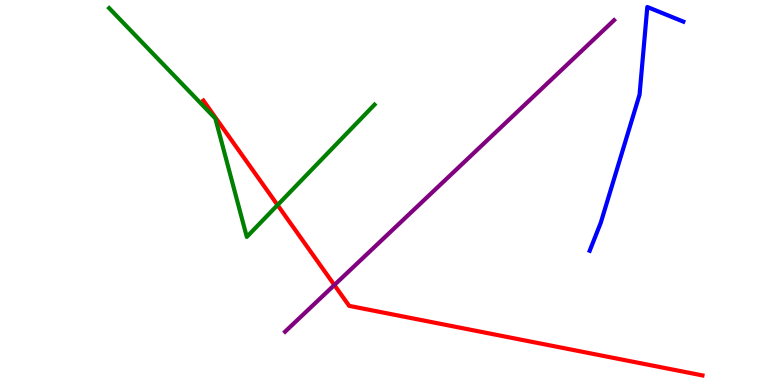[{'lines': ['blue', 'red'], 'intersections': []}, {'lines': ['green', 'red'], 'intersections': [{'x': 3.58, 'y': 4.67}]}, {'lines': ['purple', 'red'], 'intersections': [{'x': 4.31, 'y': 2.6}]}, {'lines': ['blue', 'green'], 'intersections': []}, {'lines': ['blue', 'purple'], 'intersections': []}, {'lines': ['green', 'purple'], 'intersections': []}]